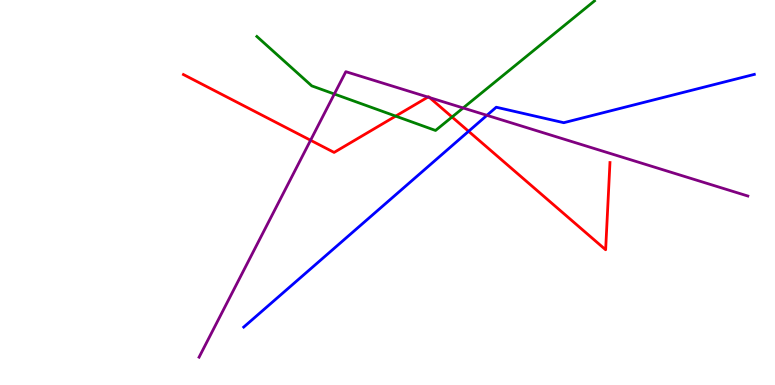[{'lines': ['blue', 'red'], 'intersections': [{'x': 6.05, 'y': 6.59}]}, {'lines': ['green', 'red'], 'intersections': [{'x': 5.11, 'y': 6.98}, {'x': 5.83, 'y': 6.96}]}, {'lines': ['purple', 'red'], 'intersections': [{'x': 4.01, 'y': 6.36}, {'x': 5.52, 'y': 7.48}, {'x': 5.54, 'y': 7.47}]}, {'lines': ['blue', 'green'], 'intersections': []}, {'lines': ['blue', 'purple'], 'intersections': [{'x': 6.28, 'y': 7.0}]}, {'lines': ['green', 'purple'], 'intersections': [{'x': 4.31, 'y': 7.56}, {'x': 5.98, 'y': 7.2}]}]